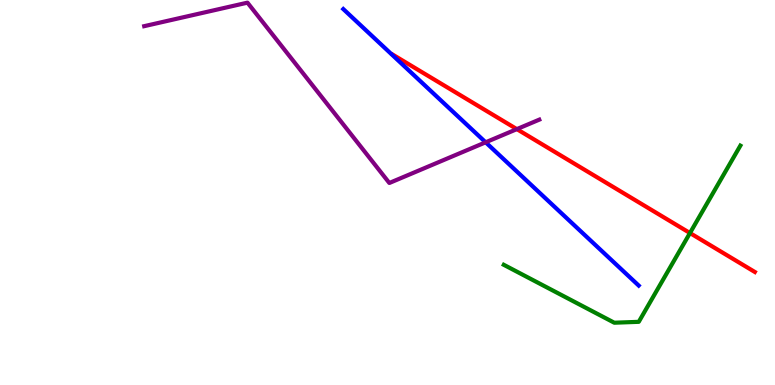[{'lines': ['blue', 'red'], 'intersections': []}, {'lines': ['green', 'red'], 'intersections': [{'x': 8.9, 'y': 3.95}]}, {'lines': ['purple', 'red'], 'intersections': [{'x': 6.67, 'y': 6.65}]}, {'lines': ['blue', 'green'], 'intersections': []}, {'lines': ['blue', 'purple'], 'intersections': [{'x': 6.27, 'y': 6.3}]}, {'lines': ['green', 'purple'], 'intersections': []}]